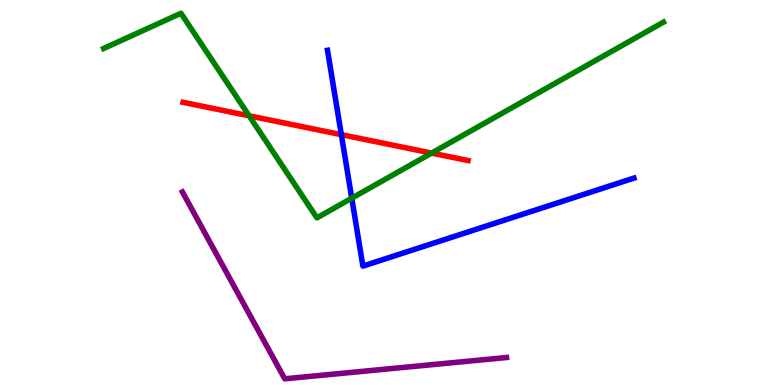[{'lines': ['blue', 'red'], 'intersections': [{'x': 4.4, 'y': 6.5}]}, {'lines': ['green', 'red'], 'intersections': [{'x': 3.21, 'y': 6.99}, {'x': 5.57, 'y': 6.02}]}, {'lines': ['purple', 'red'], 'intersections': []}, {'lines': ['blue', 'green'], 'intersections': [{'x': 4.54, 'y': 4.85}]}, {'lines': ['blue', 'purple'], 'intersections': []}, {'lines': ['green', 'purple'], 'intersections': []}]